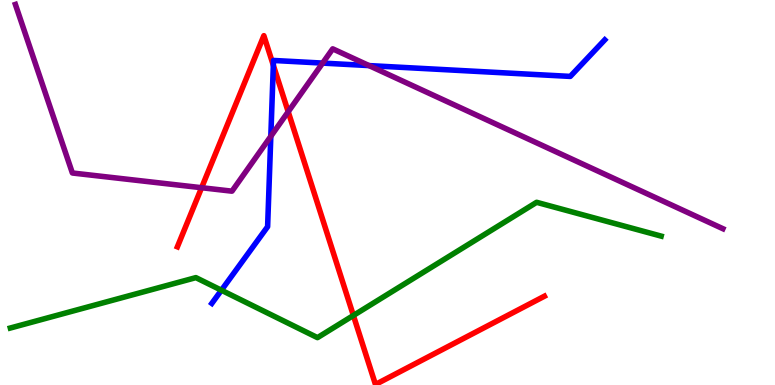[{'lines': ['blue', 'red'], 'intersections': [{'x': 3.53, 'y': 8.3}]}, {'lines': ['green', 'red'], 'intersections': [{'x': 4.56, 'y': 1.81}]}, {'lines': ['purple', 'red'], 'intersections': [{'x': 2.6, 'y': 5.12}, {'x': 3.72, 'y': 7.1}]}, {'lines': ['blue', 'green'], 'intersections': [{'x': 2.86, 'y': 2.46}]}, {'lines': ['blue', 'purple'], 'intersections': [{'x': 3.49, 'y': 6.46}, {'x': 4.16, 'y': 8.36}, {'x': 4.76, 'y': 8.3}]}, {'lines': ['green', 'purple'], 'intersections': []}]